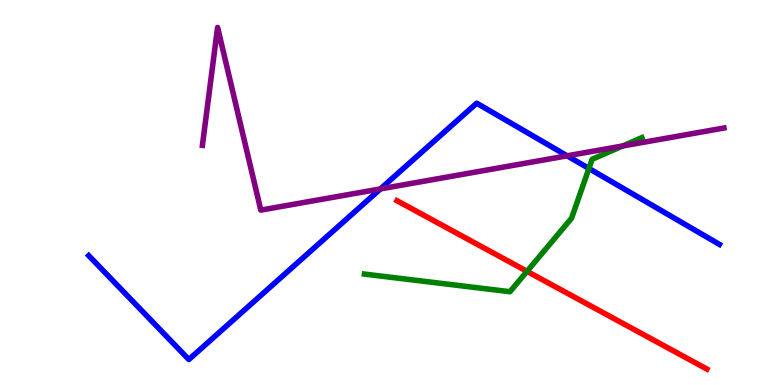[{'lines': ['blue', 'red'], 'intersections': []}, {'lines': ['green', 'red'], 'intersections': [{'x': 6.8, 'y': 2.95}]}, {'lines': ['purple', 'red'], 'intersections': []}, {'lines': ['blue', 'green'], 'intersections': [{'x': 7.6, 'y': 5.62}]}, {'lines': ['blue', 'purple'], 'intersections': [{'x': 4.91, 'y': 5.09}, {'x': 7.32, 'y': 5.95}]}, {'lines': ['green', 'purple'], 'intersections': [{'x': 8.04, 'y': 6.21}]}]